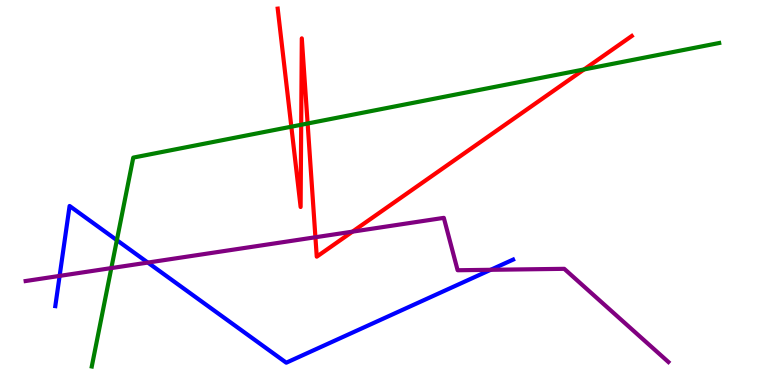[{'lines': ['blue', 'red'], 'intersections': []}, {'lines': ['green', 'red'], 'intersections': [{'x': 3.76, 'y': 6.71}, {'x': 3.89, 'y': 6.76}, {'x': 3.97, 'y': 6.79}, {'x': 7.54, 'y': 8.2}]}, {'lines': ['purple', 'red'], 'intersections': [{'x': 4.07, 'y': 3.84}, {'x': 4.55, 'y': 3.98}]}, {'lines': ['blue', 'green'], 'intersections': [{'x': 1.51, 'y': 3.76}]}, {'lines': ['blue', 'purple'], 'intersections': [{'x': 0.769, 'y': 2.83}, {'x': 1.91, 'y': 3.18}, {'x': 6.33, 'y': 2.99}]}, {'lines': ['green', 'purple'], 'intersections': [{'x': 1.44, 'y': 3.04}]}]